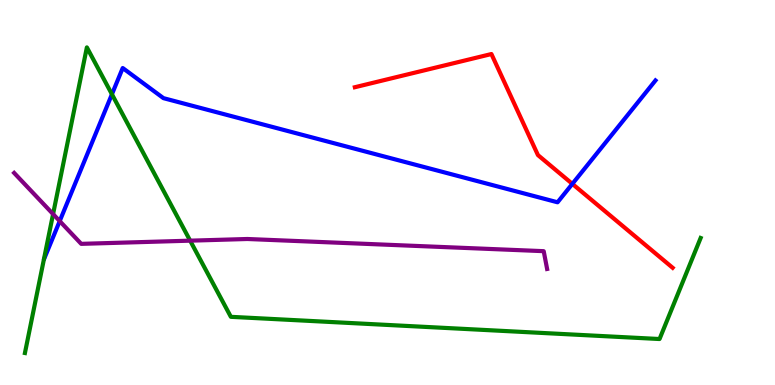[{'lines': ['blue', 'red'], 'intersections': [{'x': 7.39, 'y': 5.22}]}, {'lines': ['green', 'red'], 'intersections': []}, {'lines': ['purple', 'red'], 'intersections': []}, {'lines': ['blue', 'green'], 'intersections': [{'x': 1.44, 'y': 7.55}]}, {'lines': ['blue', 'purple'], 'intersections': [{'x': 0.77, 'y': 4.26}]}, {'lines': ['green', 'purple'], 'intersections': [{'x': 0.685, 'y': 4.44}, {'x': 2.45, 'y': 3.75}]}]